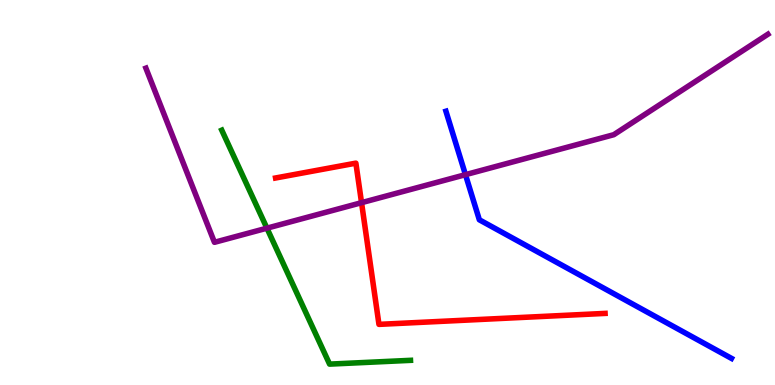[{'lines': ['blue', 'red'], 'intersections': []}, {'lines': ['green', 'red'], 'intersections': []}, {'lines': ['purple', 'red'], 'intersections': [{'x': 4.67, 'y': 4.74}]}, {'lines': ['blue', 'green'], 'intersections': []}, {'lines': ['blue', 'purple'], 'intersections': [{'x': 6.01, 'y': 5.46}]}, {'lines': ['green', 'purple'], 'intersections': [{'x': 3.44, 'y': 4.07}]}]